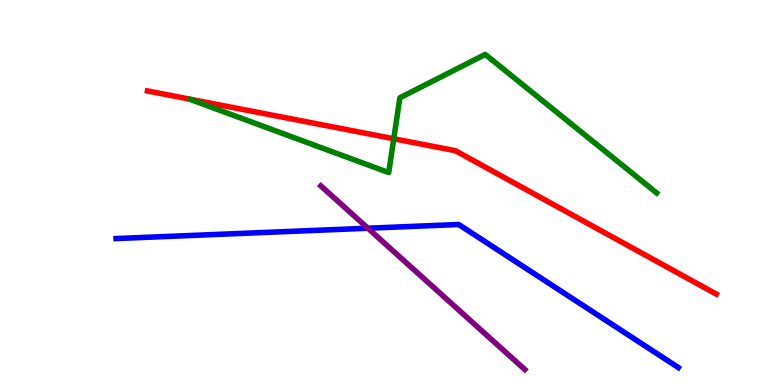[{'lines': ['blue', 'red'], 'intersections': []}, {'lines': ['green', 'red'], 'intersections': [{'x': 5.08, 'y': 6.4}]}, {'lines': ['purple', 'red'], 'intersections': []}, {'lines': ['blue', 'green'], 'intersections': []}, {'lines': ['blue', 'purple'], 'intersections': [{'x': 4.75, 'y': 4.07}]}, {'lines': ['green', 'purple'], 'intersections': []}]